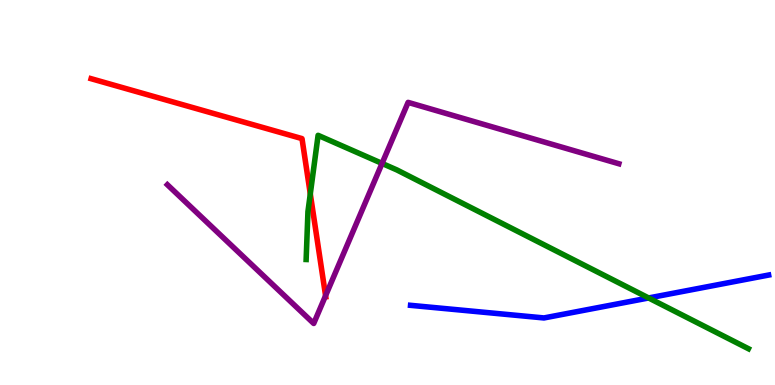[{'lines': ['blue', 'red'], 'intersections': []}, {'lines': ['green', 'red'], 'intersections': [{'x': 4.0, 'y': 4.96}]}, {'lines': ['purple', 'red'], 'intersections': [{'x': 4.2, 'y': 2.32}]}, {'lines': ['blue', 'green'], 'intersections': [{'x': 8.37, 'y': 2.26}]}, {'lines': ['blue', 'purple'], 'intersections': []}, {'lines': ['green', 'purple'], 'intersections': [{'x': 4.93, 'y': 5.76}]}]